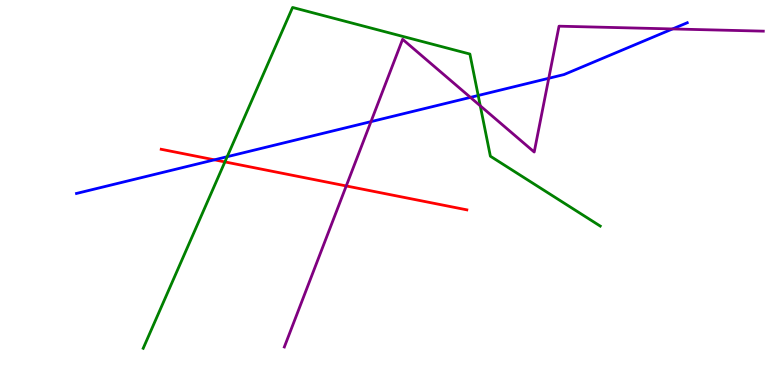[{'lines': ['blue', 'red'], 'intersections': [{'x': 2.77, 'y': 5.85}]}, {'lines': ['green', 'red'], 'intersections': [{'x': 2.9, 'y': 5.79}]}, {'lines': ['purple', 'red'], 'intersections': [{'x': 4.47, 'y': 5.17}]}, {'lines': ['blue', 'green'], 'intersections': [{'x': 2.93, 'y': 5.93}, {'x': 6.17, 'y': 7.52}]}, {'lines': ['blue', 'purple'], 'intersections': [{'x': 4.79, 'y': 6.84}, {'x': 6.07, 'y': 7.47}, {'x': 7.08, 'y': 7.97}, {'x': 8.68, 'y': 9.25}]}, {'lines': ['green', 'purple'], 'intersections': [{'x': 6.2, 'y': 7.25}]}]